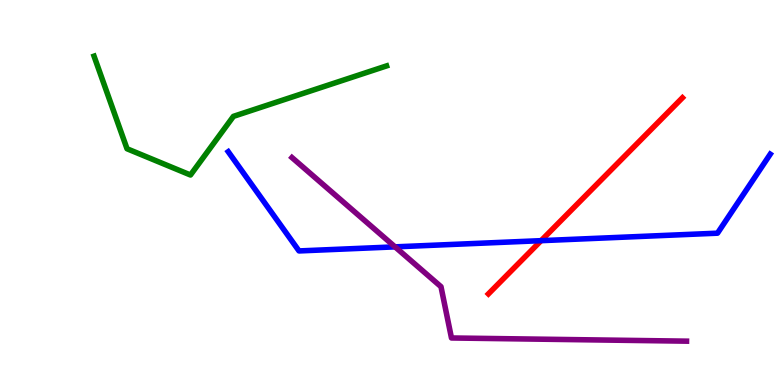[{'lines': ['blue', 'red'], 'intersections': [{'x': 6.98, 'y': 3.75}]}, {'lines': ['green', 'red'], 'intersections': []}, {'lines': ['purple', 'red'], 'intersections': []}, {'lines': ['blue', 'green'], 'intersections': []}, {'lines': ['blue', 'purple'], 'intersections': [{'x': 5.1, 'y': 3.59}]}, {'lines': ['green', 'purple'], 'intersections': []}]